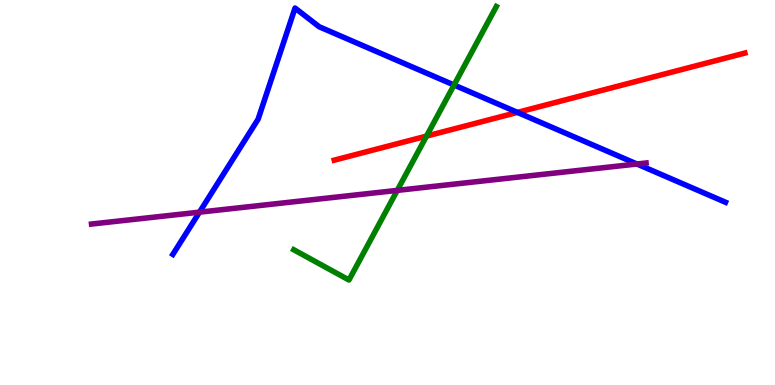[{'lines': ['blue', 'red'], 'intersections': [{'x': 6.68, 'y': 7.08}]}, {'lines': ['green', 'red'], 'intersections': [{'x': 5.5, 'y': 6.46}]}, {'lines': ['purple', 'red'], 'intersections': []}, {'lines': ['blue', 'green'], 'intersections': [{'x': 5.86, 'y': 7.79}]}, {'lines': ['blue', 'purple'], 'intersections': [{'x': 2.57, 'y': 4.49}, {'x': 8.22, 'y': 5.74}]}, {'lines': ['green', 'purple'], 'intersections': [{'x': 5.13, 'y': 5.05}]}]